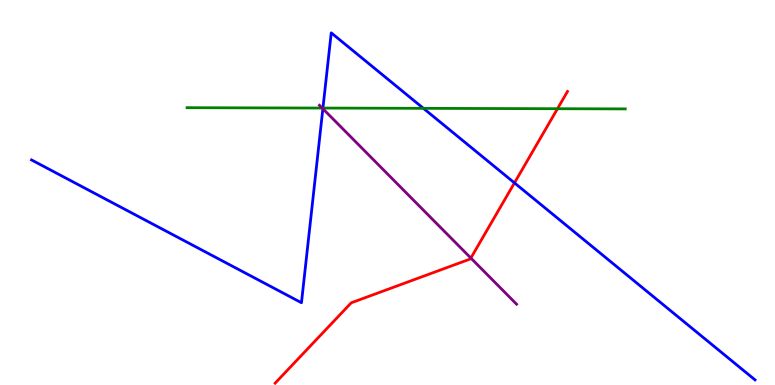[{'lines': ['blue', 'red'], 'intersections': [{'x': 6.64, 'y': 5.25}]}, {'lines': ['green', 'red'], 'intersections': [{'x': 7.19, 'y': 7.18}]}, {'lines': ['purple', 'red'], 'intersections': [{'x': 6.08, 'y': 3.3}]}, {'lines': ['blue', 'green'], 'intersections': [{'x': 4.17, 'y': 7.19}, {'x': 5.46, 'y': 7.19}]}, {'lines': ['blue', 'purple'], 'intersections': [{'x': 4.17, 'y': 7.18}]}, {'lines': ['green', 'purple'], 'intersections': [{'x': 4.16, 'y': 7.19}]}]